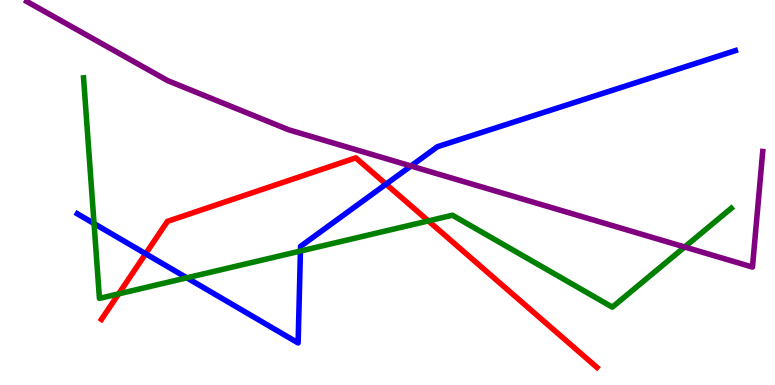[{'lines': ['blue', 'red'], 'intersections': [{'x': 1.88, 'y': 3.41}, {'x': 4.98, 'y': 5.22}]}, {'lines': ['green', 'red'], 'intersections': [{'x': 1.53, 'y': 2.37}, {'x': 5.53, 'y': 4.26}]}, {'lines': ['purple', 'red'], 'intersections': []}, {'lines': ['blue', 'green'], 'intersections': [{'x': 1.21, 'y': 4.19}, {'x': 2.41, 'y': 2.78}, {'x': 3.88, 'y': 3.48}]}, {'lines': ['blue', 'purple'], 'intersections': [{'x': 5.3, 'y': 5.69}]}, {'lines': ['green', 'purple'], 'intersections': [{'x': 8.83, 'y': 3.58}]}]